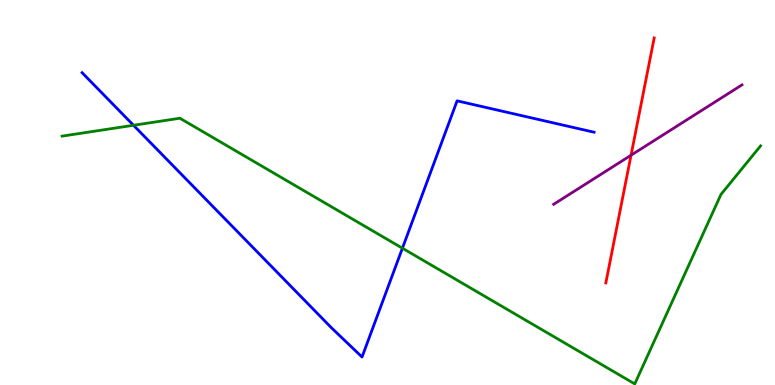[{'lines': ['blue', 'red'], 'intersections': []}, {'lines': ['green', 'red'], 'intersections': []}, {'lines': ['purple', 'red'], 'intersections': [{'x': 8.14, 'y': 5.97}]}, {'lines': ['blue', 'green'], 'intersections': [{'x': 1.72, 'y': 6.75}, {'x': 5.19, 'y': 3.55}]}, {'lines': ['blue', 'purple'], 'intersections': []}, {'lines': ['green', 'purple'], 'intersections': []}]